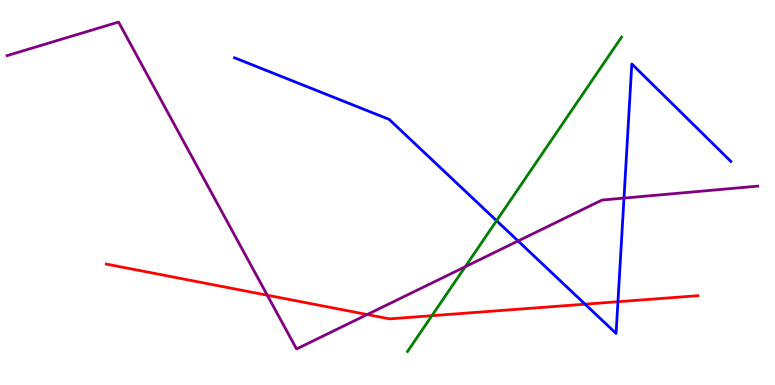[{'lines': ['blue', 'red'], 'intersections': [{'x': 7.55, 'y': 2.1}, {'x': 7.97, 'y': 2.16}]}, {'lines': ['green', 'red'], 'intersections': [{'x': 5.57, 'y': 1.8}]}, {'lines': ['purple', 'red'], 'intersections': [{'x': 3.45, 'y': 2.33}, {'x': 4.74, 'y': 1.83}]}, {'lines': ['blue', 'green'], 'intersections': [{'x': 6.41, 'y': 4.27}]}, {'lines': ['blue', 'purple'], 'intersections': [{'x': 6.68, 'y': 3.74}, {'x': 8.05, 'y': 4.85}]}, {'lines': ['green', 'purple'], 'intersections': [{'x': 6.0, 'y': 3.07}]}]